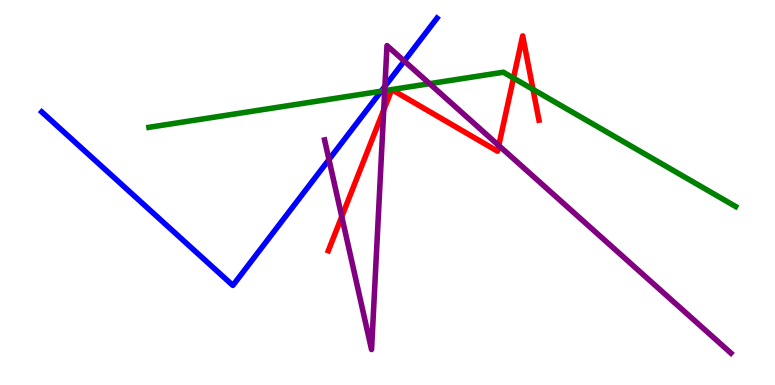[{'lines': ['blue', 'red'], 'intersections': []}, {'lines': ['green', 'red'], 'intersections': [{'x': 6.63, 'y': 7.97}, {'x': 6.88, 'y': 7.68}]}, {'lines': ['purple', 'red'], 'intersections': [{'x': 4.41, 'y': 4.37}, {'x': 4.95, 'y': 7.14}, {'x': 6.44, 'y': 6.22}]}, {'lines': ['blue', 'green'], 'intersections': [{'x': 4.92, 'y': 7.63}]}, {'lines': ['blue', 'purple'], 'intersections': [{'x': 4.24, 'y': 5.86}, {'x': 4.97, 'y': 7.76}, {'x': 5.22, 'y': 8.41}]}, {'lines': ['green', 'purple'], 'intersections': [{'x': 4.96, 'y': 7.65}, {'x': 5.54, 'y': 7.83}]}]